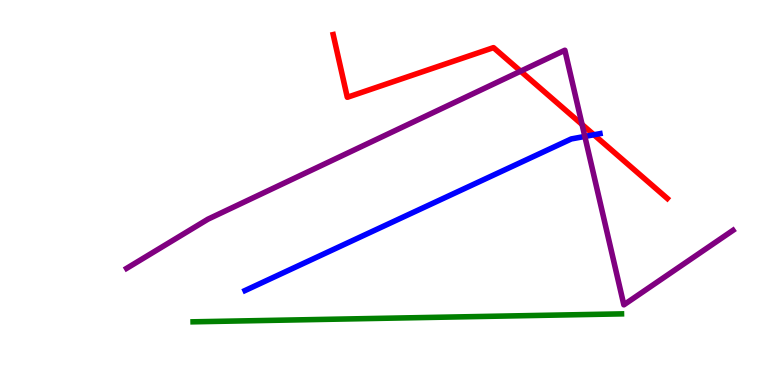[{'lines': ['blue', 'red'], 'intersections': [{'x': 7.66, 'y': 6.5}]}, {'lines': ['green', 'red'], 'intersections': []}, {'lines': ['purple', 'red'], 'intersections': [{'x': 6.72, 'y': 8.15}, {'x': 7.51, 'y': 6.77}]}, {'lines': ['blue', 'green'], 'intersections': []}, {'lines': ['blue', 'purple'], 'intersections': [{'x': 7.55, 'y': 6.46}]}, {'lines': ['green', 'purple'], 'intersections': []}]